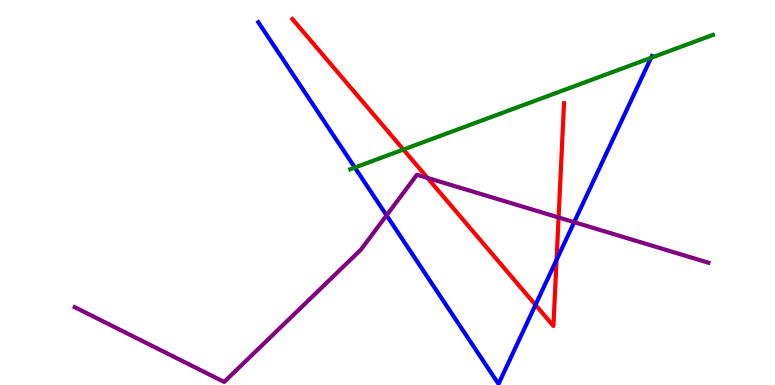[{'lines': ['blue', 'red'], 'intersections': [{'x': 6.91, 'y': 2.08}, {'x': 7.18, 'y': 3.25}]}, {'lines': ['green', 'red'], 'intersections': [{'x': 5.21, 'y': 6.12}]}, {'lines': ['purple', 'red'], 'intersections': [{'x': 5.52, 'y': 5.38}, {'x': 7.21, 'y': 4.35}]}, {'lines': ['blue', 'green'], 'intersections': [{'x': 4.58, 'y': 5.65}, {'x': 8.4, 'y': 8.5}]}, {'lines': ['blue', 'purple'], 'intersections': [{'x': 4.99, 'y': 4.41}, {'x': 7.41, 'y': 4.23}]}, {'lines': ['green', 'purple'], 'intersections': []}]